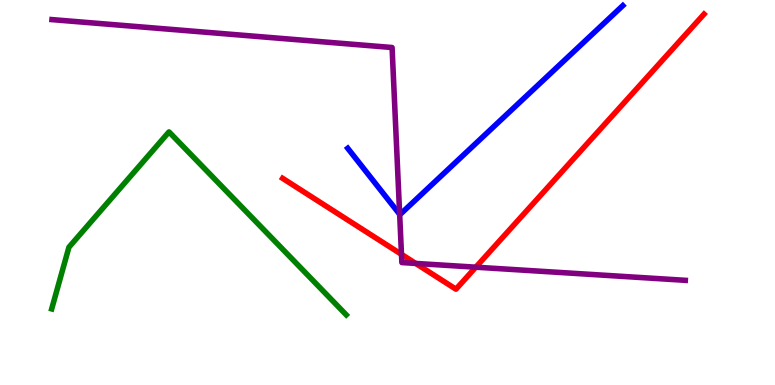[{'lines': ['blue', 'red'], 'intersections': []}, {'lines': ['green', 'red'], 'intersections': []}, {'lines': ['purple', 'red'], 'intersections': [{'x': 5.18, 'y': 3.39}, {'x': 5.36, 'y': 3.16}, {'x': 6.14, 'y': 3.06}]}, {'lines': ['blue', 'green'], 'intersections': []}, {'lines': ['blue', 'purple'], 'intersections': [{'x': 5.16, 'y': 4.43}]}, {'lines': ['green', 'purple'], 'intersections': []}]